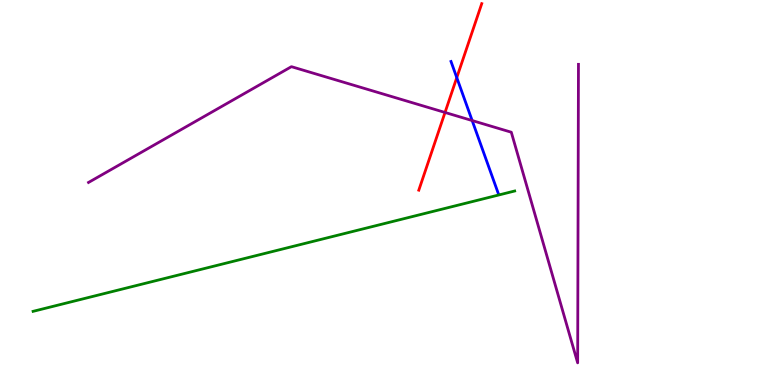[{'lines': ['blue', 'red'], 'intersections': [{'x': 5.89, 'y': 7.98}]}, {'lines': ['green', 'red'], 'intersections': []}, {'lines': ['purple', 'red'], 'intersections': [{'x': 5.74, 'y': 7.08}]}, {'lines': ['blue', 'green'], 'intersections': []}, {'lines': ['blue', 'purple'], 'intersections': [{'x': 6.09, 'y': 6.87}]}, {'lines': ['green', 'purple'], 'intersections': []}]